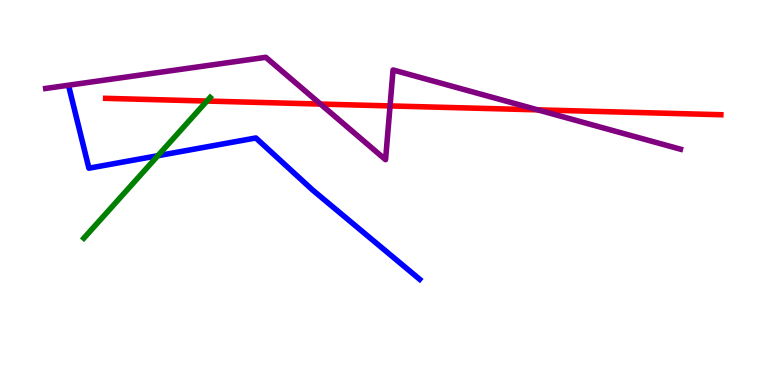[{'lines': ['blue', 'red'], 'intersections': []}, {'lines': ['green', 'red'], 'intersections': [{'x': 2.67, 'y': 7.38}]}, {'lines': ['purple', 'red'], 'intersections': [{'x': 4.14, 'y': 7.3}, {'x': 5.03, 'y': 7.25}, {'x': 6.94, 'y': 7.15}]}, {'lines': ['blue', 'green'], 'intersections': [{'x': 2.04, 'y': 5.96}]}, {'lines': ['blue', 'purple'], 'intersections': []}, {'lines': ['green', 'purple'], 'intersections': []}]